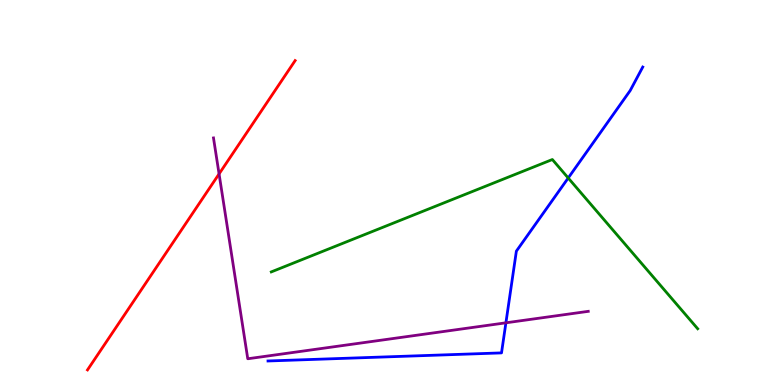[{'lines': ['blue', 'red'], 'intersections': []}, {'lines': ['green', 'red'], 'intersections': []}, {'lines': ['purple', 'red'], 'intersections': [{'x': 2.83, 'y': 5.48}]}, {'lines': ['blue', 'green'], 'intersections': [{'x': 7.33, 'y': 5.38}]}, {'lines': ['blue', 'purple'], 'intersections': [{'x': 6.53, 'y': 1.62}]}, {'lines': ['green', 'purple'], 'intersections': []}]